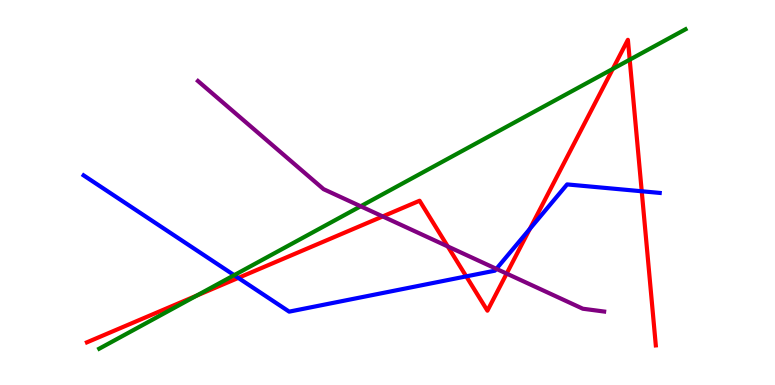[{'lines': ['blue', 'red'], 'intersections': [{'x': 3.07, 'y': 2.78}, {'x': 6.02, 'y': 2.82}, {'x': 6.84, 'y': 4.05}, {'x': 8.28, 'y': 5.03}]}, {'lines': ['green', 'red'], 'intersections': [{'x': 2.54, 'y': 2.32}, {'x': 7.91, 'y': 8.21}, {'x': 8.13, 'y': 8.45}]}, {'lines': ['purple', 'red'], 'intersections': [{'x': 4.94, 'y': 4.38}, {'x': 5.78, 'y': 3.6}, {'x': 6.54, 'y': 2.89}]}, {'lines': ['blue', 'green'], 'intersections': [{'x': 3.02, 'y': 2.85}]}, {'lines': ['blue', 'purple'], 'intersections': [{'x': 6.4, 'y': 3.02}]}, {'lines': ['green', 'purple'], 'intersections': [{'x': 4.65, 'y': 4.64}]}]